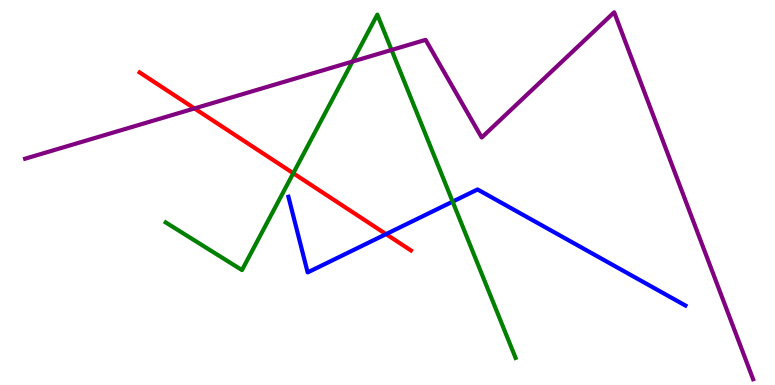[{'lines': ['blue', 'red'], 'intersections': [{'x': 4.98, 'y': 3.92}]}, {'lines': ['green', 'red'], 'intersections': [{'x': 3.78, 'y': 5.5}]}, {'lines': ['purple', 'red'], 'intersections': [{'x': 2.51, 'y': 7.18}]}, {'lines': ['blue', 'green'], 'intersections': [{'x': 5.84, 'y': 4.76}]}, {'lines': ['blue', 'purple'], 'intersections': []}, {'lines': ['green', 'purple'], 'intersections': [{'x': 4.55, 'y': 8.4}, {'x': 5.05, 'y': 8.7}]}]